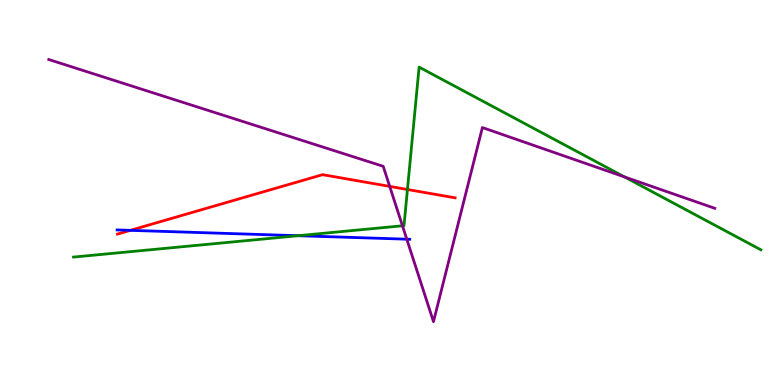[{'lines': ['blue', 'red'], 'intersections': [{'x': 1.68, 'y': 4.02}]}, {'lines': ['green', 'red'], 'intersections': [{'x': 5.26, 'y': 5.08}]}, {'lines': ['purple', 'red'], 'intersections': [{'x': 5.03, 'y': 5.16}]}, {'lines': ['blue', 'green'], 'intersections': [{'x': 3.85, 'y': 3.88}]}, {'lines': ['blue', 'purple'], 'intersections': [{'x': 5.25, 'y': 3.79}]}, {'lines': ['green', 'purple'], 'intersections': [{'x': 5.19, 'y': 4.14}, {'x': 8.06, 'y': 5.4}]}]